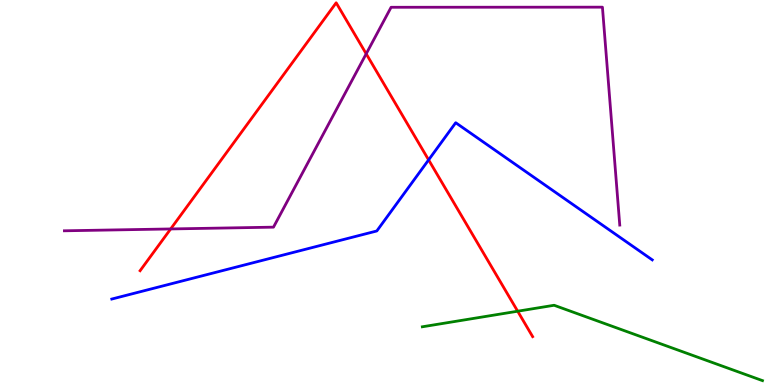[{'lines': ['blue', 'red'], 'intersections': [{'x': 5.53, 'y': 5.85}]}, {'lines': ['green', 'red'], 'intersections': [{'x': 6.68, 'y': 1.92}]}, {'lines': ['purple', 'red'], 'intersections': [{'x': 2.2, 'y': 4.05}, {'x': 4.73, 'y': 8.6}]}, {'lines': ['blue', 'green'], 'intersections': []}, {'lines': ['blue', 'purple'], 'intersections': []}, {'lines': ['green', 'purple'], 'intersections': []}]